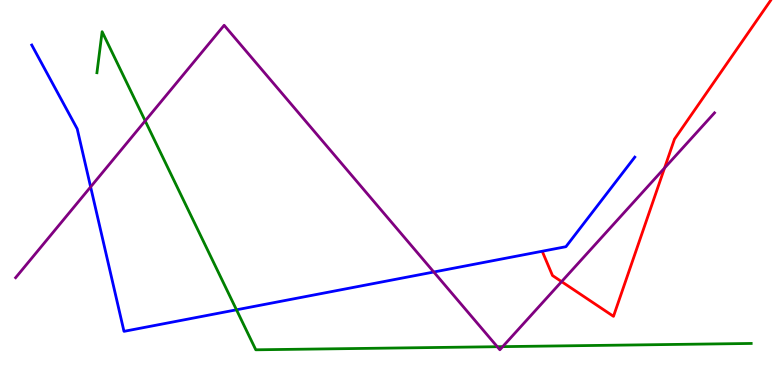[{'lines': ['blue', 'red'], 'intersections': []}, {'lines': ['green', 'red'], 'intersections': []}, {'lines': ['purple', 'red'], 'intersections': [{'x': 7.25, 'y': 2.69}, {'x': 8.57, 'y': 5.64}]}, {'lines': ['blue', 'green'], 'intersections': [{'x': 3.05, 'y': 1.95}]}, {'lines': ['blue', 'purple'], 'intersections': [{'x': 1.17, 'y': 5.15}, {'x': 5.6, 'y': 2.93}]}, {'lines': ['green', 'purple'], 'intersections': [{'x': 1.87, 'y': 6.86}, {'x': 6.42, 'y': 0.995}, {'x': 6.49, 'y': 0.996}]}]